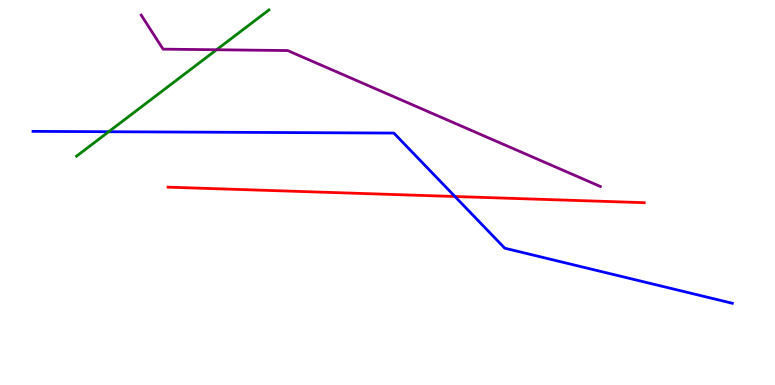[{'lines': ['blue', 'red'], 'intersections': [{'x': 5.87, 'y': 4.9}]}, {'lines': ['green', 'red'], 'intersections': []}, {'lines': ['purple', 'red'], 'intersections': []}, {'lines': ['blue', 'green'], 'intersections': [{'x': 1.4, 'y': 6.58}]}, {'lines': ['blue', 'purple'], 'intersections': []}, {'lines': ['green', 'purple'], 'intersections': [{'x': 2.79, 'y': 8.71}]}]